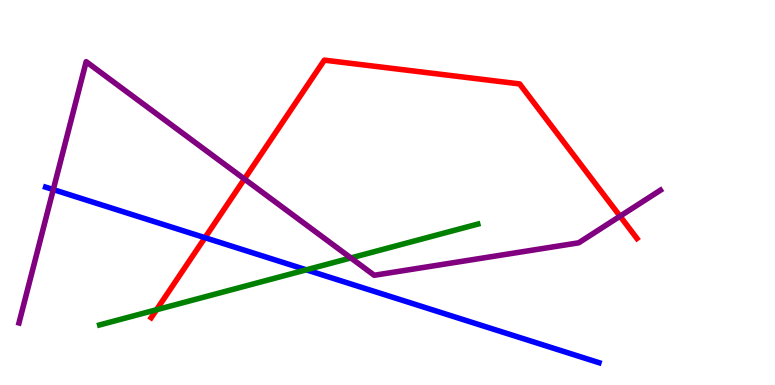[{'lines': ['blue', 'red'], 'intersections': [{'x': 2.64, 'y': 3.83}]}, {'lines': ['green', 'red'], 'intersections': [{'x': 2.02, 'y': 1.95}]}, {'lines': ['purple', 'red'], 'intersections': [{'x': 3.15, 'y': 5.35}, {'x': 8.0, 'y': 4.38}]}, {'lines': ['blue', 'green'], 'intersections': [{'x': 3.95, 'y': 2.99}]}, {'lines': ['blue', 'purple'], 'intersections': [{'x': 0.688, 'y': 5.08}]}, {'lines': ['green', 'purple'], 'intersections': [{'x': 4.53, 'y': 3.3}]}]